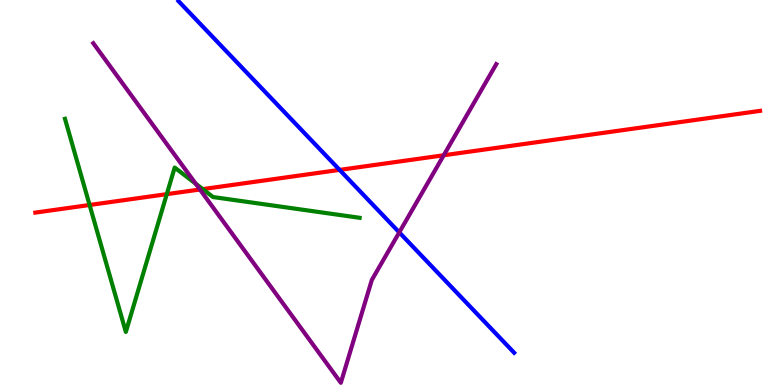[{'lines': ['blue', 'red'], 'intersections': [{'x': 4.38, 'y': 5.59}]}, {'lines': ['green', 'red'], 'intersections': [{'x': 1.16, 'y': 4.68}, {'x': 2.15, 'y': 4.96}, {'x': 2.62, 'y': 5.09}]}, {'lines': ['purple', 'red'], 'intersections': [{'x': 2.58, 'y': 5.08}, {'x': 5.73, 'y': 5.97}]}, {'lines': ['blue', 'green'], 'intersections': []}, {'lines': ['blue', 'purple'], 'intersections': [{'x': 5.15, 'y': 3.96}]}, {'lines': ['green', 'purple'], 'intersections': [{'x': 2.53, 'y': 5.23}]}]